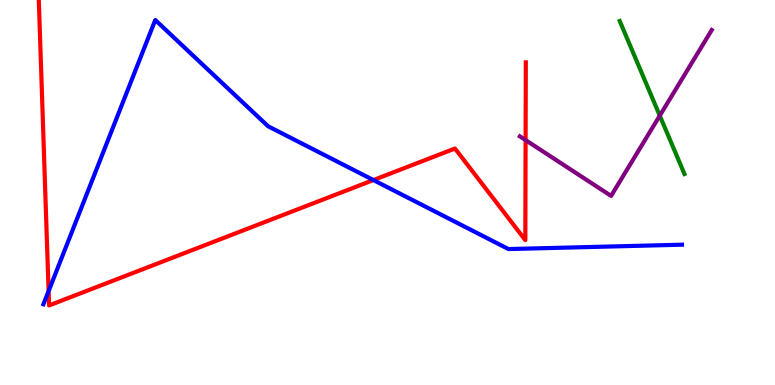[{'lines': ['blue', 'red'], 'intersections': [{'x': 0.627, 'y': 2.44}, {'x': 4.82, 'y': 5.32}]}, {'lines': ['green', 'red'], 'intersections': []}, {'lines': ['purple', 'red'], 'intersections': [{'x': 6.78, 'y': 6.36}]}, {'lines': ['blue', 'green'], 'intersections': []}, {'lines': ['blue', 'purple'], 'intersections': []}, {'lines': ['green', 'purple'], 'intersections': [{'x': 8.51, 'y': 7.0}]}]